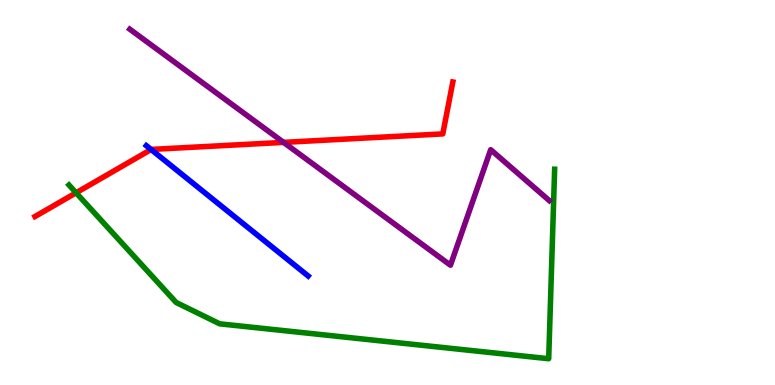[{'lines': ['blue', 'red'], 'intersections': [{'x': 1.95, 'y': 6.12}]}, {'lines': ['green', 'red'], 'intersections': [{'x': 0.982, 'y': 4.99}]}, {'lines': ['purple', 'red'], 'intersections': [{'x': 3.66, 'y': 6.3}]}, {'lines': ['blue', 'green'], 'intersections': []}, {'lines': ['blue', 'purple'], 'intersections': []}, {'lines': ['green', 'purple'], 'intersections': []}]